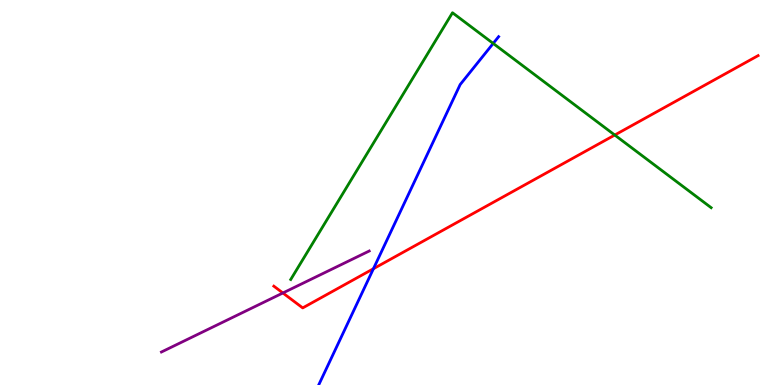[{'lines': ['blue', 'red'], 'intersections': [{'x': 4.82, 'y': 3.02}]}, {'lines': ['green', 'red'], 'intersections': [{'x': 7.93, 'y': 6.49}]}, {'lines': ['purple', 'red'], 'intersections': [{'x': 3.65, 'y': 2.39}]}, {'lines': ['blue', 'green'], 'intersections': [{'x': 6.36, 'y': 8.87}]}, {'lines': ['blue', 'purple'], 'intersections': []}, {'lines': ['green', 'purple'], 'intersections': []}]